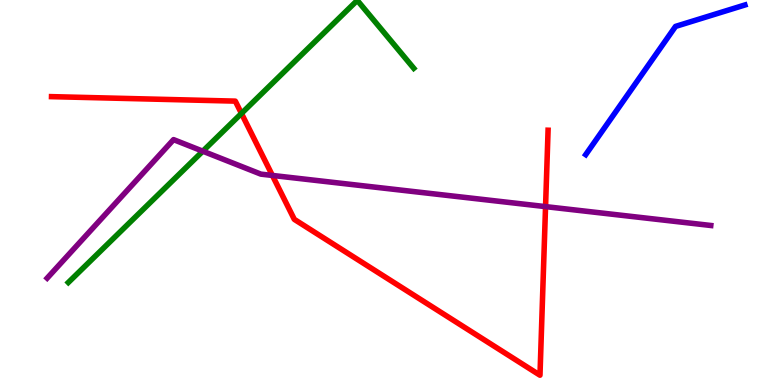[{'lines': ['blue', 'red'], 'intersections': []}, {'lines': ['green', 'red'], 'intersections': [{'x': 3.12, 'y': 7.05}]}, {'lines': ['purple', 'red'], 'intersections': [{'x': 3.51, 'y': 5.44}, {'x': 7.04, 'y': 4.63}]}, {'lines': ['blue', 'green'], 'intersections': []}, {'lines': ['blue', 'purple'], 'intersections': []}, {'lines': ['green', 'purple'], 'intersections': [{'x': 2.62, 'y': 6.07}]}]